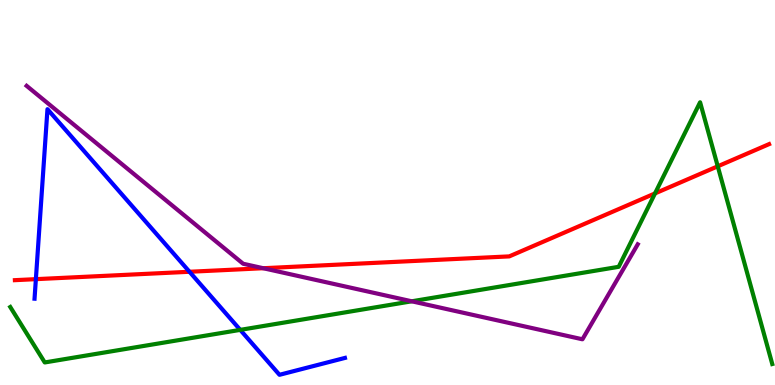[{'lines': ['blue', 'red'], 'intersections': [{'x': 0.463, 'y': 2.75}, {'x': 2.45, 'y': 2.94}]}, {'lines': ['green', 'red'], 'intersections': [{'x': 8.45, 'y': 4.98}, {'x': 9.26, 'y': 5.68}]}, {'lines': ['purple', 'red'], 'intersections': [{'x': 3.4, 'y': 3.03}]}, {'lines': ['blue', 'green'], 'intersections': [{'x': 3.1, 'y': 1.43}]}, {'lines': ['blue', 'purple'], 'intersections': []}, {'lines': ['green', 'purple'], 'intersections': [{'x': 5.31, 'y': 2.17}]}]